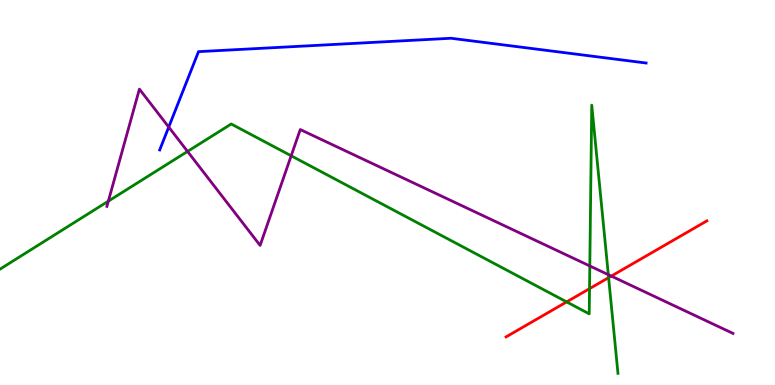[{'lines': ['blue', 'red'], 'intersections': []}, {'lines': ['green', 'red'], 'intersections': [{'x': 7.31, 'y': 2.16}, {'x': 7.61, 'y': 2.5}, {'x': 7.85, 'y': 2.79}]}, {'lines': ['purple', 'red'], 'intersections': [{'x': 7.89, 'y': 2.83}]}, {'lines': ['blue', 'green'], 'intersections': []}, {'lines': ['blue', 'purple'], 'intersections': [{'x': 2.18, 'y': 6.7}]}, {'lines': ['green', 'purple'], 'intersections': [{'x': 1.4, 'y': 4.78}, {'x': 2.42, 'y': 6.07}, {'x': 3.76, 'y': 5.95}, {'x': 7.61, 'y': 3.09}, {'x': 7.85, 'y': 2.87}]}]